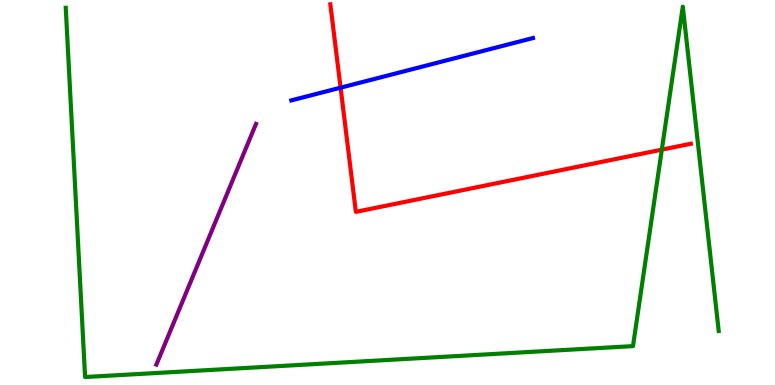[{'lines': ['blue', 'red'], 'intersections': [{'x': 4.39, 'y': 7.72}]}, {'lines': ['green', 'red'], 'intersections': [{'x': 8.54, 'y': 6.11}]}, {'lines': ['purple', 'red'], 'intersections': []}, {'lines': ['blue', 'green'], 'intersections': []}, {'lines': ['blue', 'purple'], 'intersections': []}, {'lines': ['green', 'purple'], 'intersections': []}]